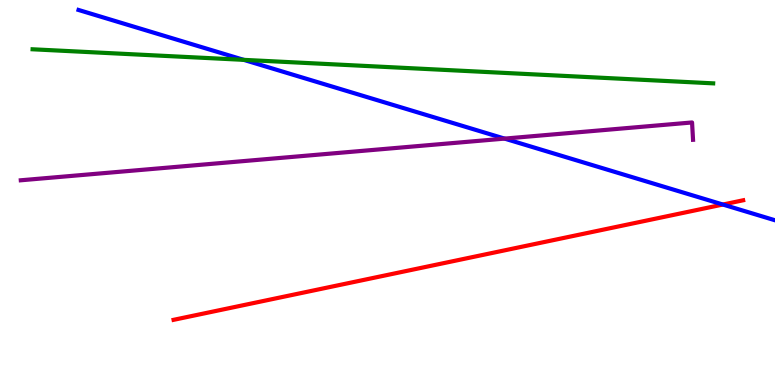[{'lines': ['blue', 'red'], 'intersections': [{'x': 9.33, 'y': 4.69}]}, {'lines': ['green', 'red'], 'intersections': []}, {'lines': ['purple', 'red'], 'intersections': []}, {'lines': ['blue', 'green'], 'intersections': [{'x': 3.15, 'y': 8.45}]}, {'lines': ['blue', 'purple'], 'intersections': [{'x': 6.51, 'y': 6.4}]}, {'lines': ['green', 'purple'], 'intersections': []}]